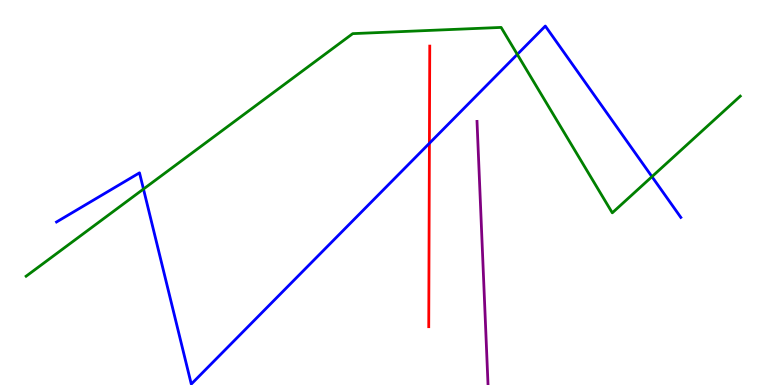[{'lines': ['blue', 'red'], 'intersections': [{'x': 5.54, 'y': 6.28}]}, {'lines': ['green', 'red'], 'intersections': []}, {'lines': ['purple', 'red'], 'intersections': []}, {'lines': ['blue', 'green'], 'intersections': [{'x': 1.85, 'y': 5.09}, {'x': 6.67, 'y': 8.59}, {'x': 8.41, 'y': 5.41}]}, {'lines': ['blue', 'purple'], 'intersections': []}, {'lines': ['green', 'purple'], 'intersections': []}]